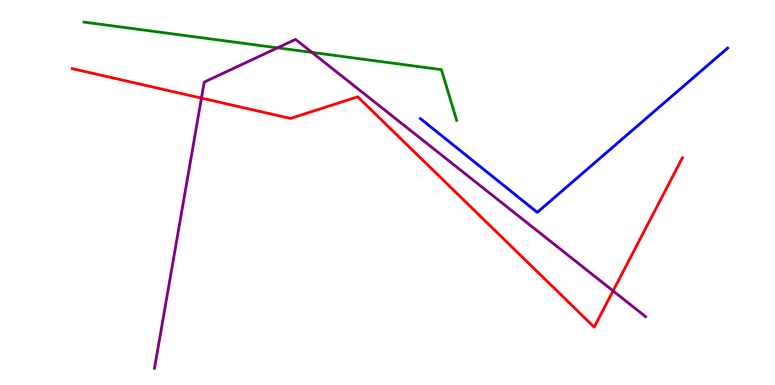[{'lines': ['blue', 'red'], 'intersections': []}, {'lines': ['green', 'red'], 'intersections': []}, {'lines': ['purple', 'red'], 'intersections': [{'x': 2.6, 'y': 7.45}, {'x': 7.91, 'y': 2.44}]}, {'lines': ['blue', 'green'], 'intersections': []}, {'lines': ['blue', 'purple'], 'intersections': []}, {'lines': ['green', 'purple'], 'intersections': [{'x': 3.58, 'y': 8.76}, {'x': 4.03, 'y': 8.64}]}]